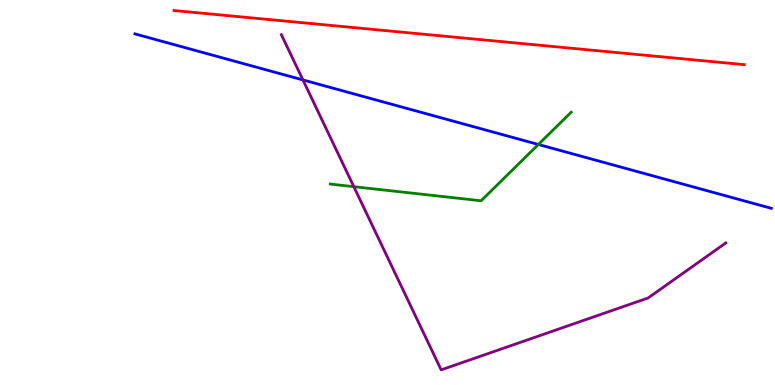[{'lines': ['blue', 'red'], 'intersections': []}, {'lines': ['green', 'red'], 'intersections': []}, {'lines': ['purple', 'red'], 'intersections': []}, {'lines': ['blue', 'green'], 'intersections': [{'x': 6.95, 'y': 6.25}]}, {'lines': ['blue', 'purple'], 'intersections': [{'x': 3.91, 'y': 7.92}]}, {'lines': ['green', 'purple'], 'intersections': [{'x': 4.57, 'y': 5.15}]}]